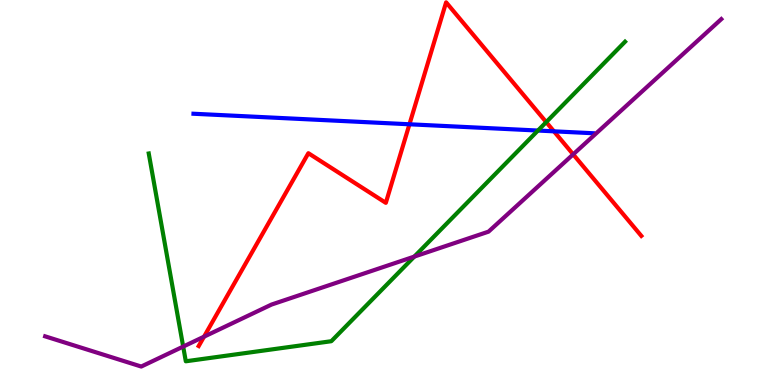[{'lines': ['blue', 'red'], 'intersections': [{'x': 5.28, 'y': 6.77}, {'x': 7.15, 'y': 6.59}]}, {'lines': ['green', 'red'], 'intersections': [{'x': 7.05, 'y': 6.83}]}, {'lines': ['purple', 'red'], 'intersections': [{'x': 2.63, 'y': 1.26}, {'x': 7.4, 'y': 5.99}]}, {'lines': ['blue', 'green'], 'intersections': [{'x': 6.94, 'y': 6.61}]}, {'lines': ['blue', 'purple'], 'intersections': []}, {'lines': ['green', 'purple'], 'intersections': [{'x': 2.36, 'y': 0.998}, {'x': 5.35, 'y': 3.34}]}]